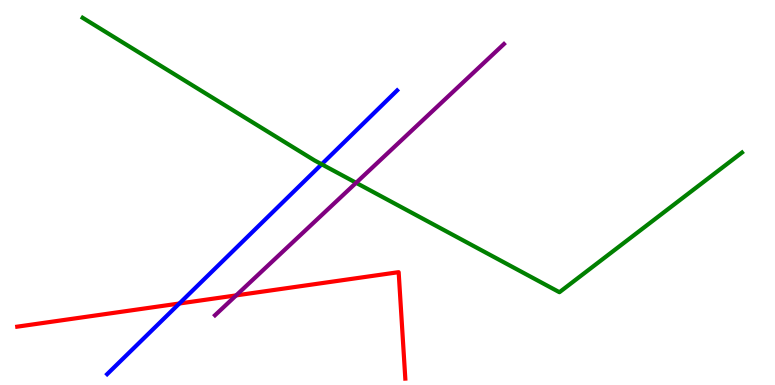[{'lines': ['blue', 'red'], 'intersections': [{'x': 2.31, 'y': 2.12}]}, {'lines': ['green', 'red'], 'intersections': []}, {'lines': ['purple', 'red'], 'intersections': [{'x': 3.05, 'y': 2.33}]}, {'lines': ['blue', 'green'], 'intersections': [{'x': 4.15, 'y': 5.73}]}, {'lines': ['blue', 'purple'], 'intersections': []}, {'lines': ['green', 'purple'], 'intersections': [{'x': 4.59, 'y': 5.25}]}]